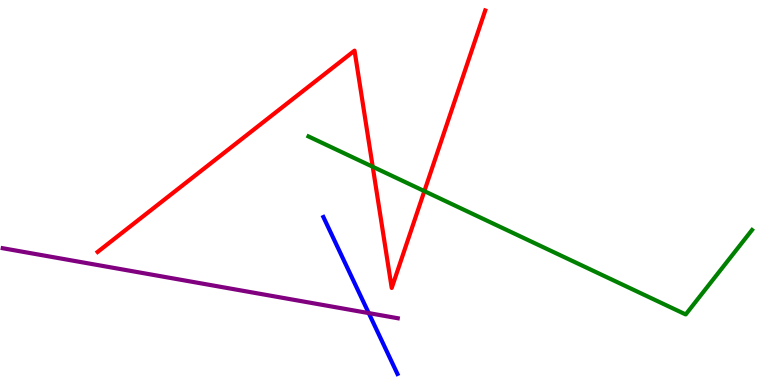[{'lines': ['blue', 'red'], 'intersections': []}, {'lines': ['green', 'red'], 'intersections': [{'x': 4.81, 'y': 5.67}, {'x': 5.48, 'y': 5.04}]}, {'lines': ['purple', 'red'], 'intersections': []}, {'lines': ['blue', 'green'], 'intersections': []}, {'lines': ['blue', 'purple'], 'intersections': [{'x': 4.76, 'y': 1.87}]}, {'lines': ['green', 'purple'], 'intersections': []}]